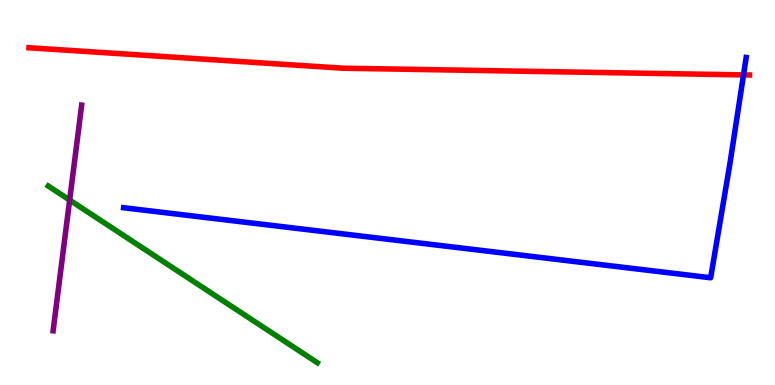[{'lines': ['blue', 'red'], 'intersections': [{'x': 9.59, 'y': 8.05}]}, {'lines': ['green', 'red'], 'intersections': []}, {'lines': ['purple', 'red'], 'intersections': []}, {'lines': ['blue', 'green'], 'intersections': []}, {'lines': ['blue', 'purple'], 'intersections': []}, {'lines': ['green', 'purple'], 'intersections': [{'x': 0.899, 'y': 4.8}]}]